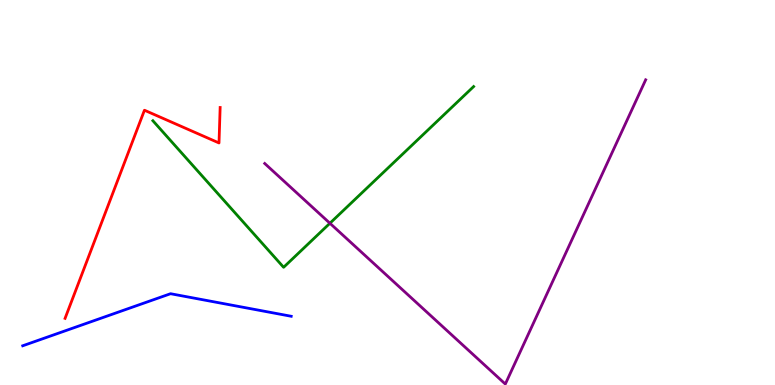[{'lines': ['blue', 'red'], 'intersections': []}, {'lines': ['green', 'red'], 'intersections': []}, {'lines': ['purple', 'red'], 'intersections': []}, {'lines': ['blue', 'green'], 'intersections': []}, {'lines': ['blue', 'purple'], 'intersections': []}, {'lines': ['green', 'purple'], 'intersections': [{'x': 4.26, 'y': 4.2}]}]